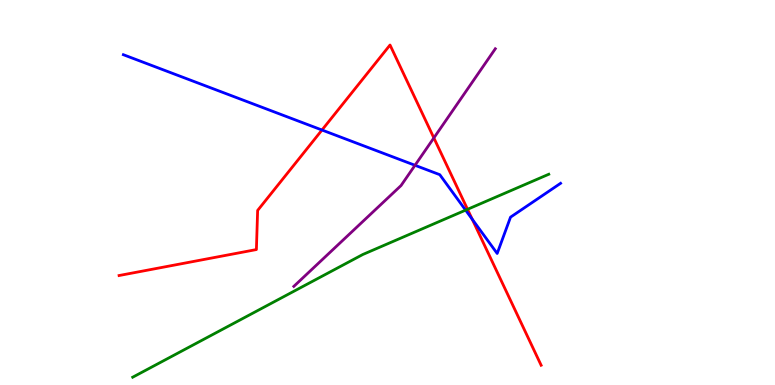[{'lines': ['blue', 'red'], 'intersections': [{'x': 4.15, 'y': 6.62}, {'x': 6.09, 'y': 4.31}]}, {'lines': ['green', 'red'], 'intersections': [{'x': 6.03, 'y': 4.56}]}, {'lines': ['purple', 'red'], 'intersections': [{'x': 5.6, 'y': 6.42}]}, {'lines': ['blue', 'green'], 'intersections': [{'x': 6.01, 'y': 4.54}]}, {'lines': ['blue', 'purple'], 'intersections': [{'x': 5.35, 'y': 5.71}]}, {'lines': ['green', 'purple'], 'intersections': []}]